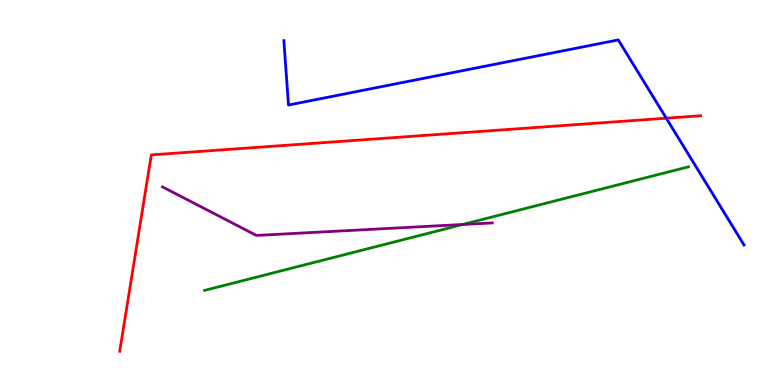[{'lines': ['blue', 'red'], 'intersections': [{'x': 8.6, 'y': 6.93}]}, {'lines': ['green', 'red'], 'intersections': []}, {'lines': ['purple', 'red'], 'intersections': []}, {'lines': ['blue', 'green'], 'intersections': []}, {'lines': ['blue', 'purple'], 'intersections': []}, {'lines': ['green', 'purple'], 'intersections': [{'x': 5.97, 'y': 4.17}]}]